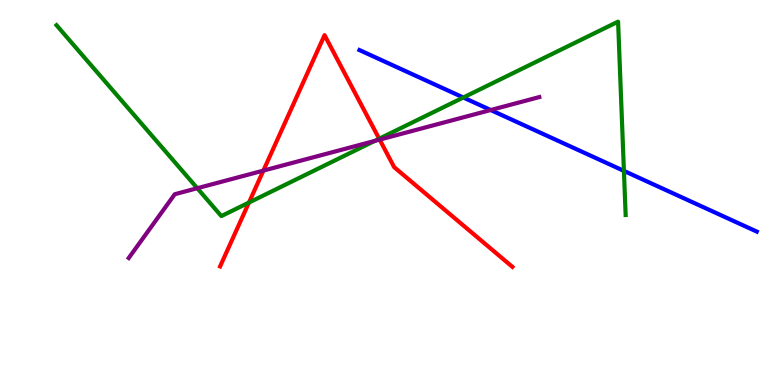[{'lines': ['blue', 'red'], 'intersections': []}, {'lines': ['green', 'red'], 'intersections': [{'x': 3.21, 'y': 4.74}, {'x': 4.89, 'y': 6.4}]}, {'lines': ['purple', 'red'], 'intersections': [{'x': 3.4, 'y': 5.57}, {'x': 4.9, 'y': 6.37}]}, {'lines': ['blue', 'green'], 'intersections': [{'x': 5.98, 'y': 7.47}, {'x': 8.05, 'y': 5.56}]}, {'lines': ['blue', 'purple'], 'intersections': [{'x': 6.33, 'y': 7.14}]}, {'lines': ['green', 'purple'], 'intersections': [{'x': 2.55, 'y': 5.11}, {'x': 4.83, 'y': 6.34}]}]